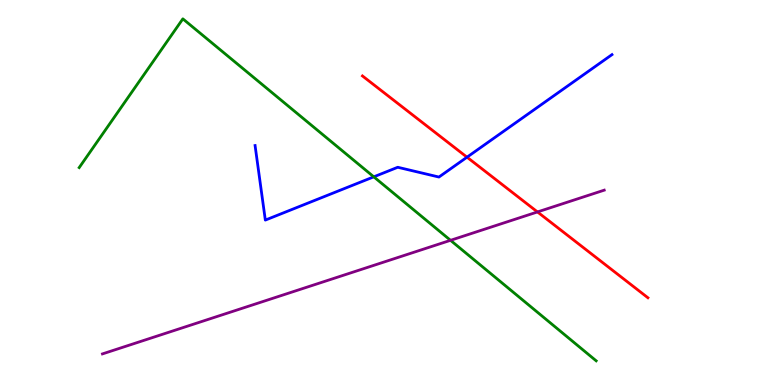[{'lines': ['blue', 'red'], 'intersections': [{'x': 6.03, 'y': 5.92}]}, {'lines': ['green', 'red'], 'intersections': []}, {'lines': ['purple', 'red'], 'intersections': [{'x': 6.94, 'y': 4.49}]}, {'lines': ['blue', 'green'], 'intersections': [{'x': 4.82, 'y': 5.41}]}, {'lines': ['blue', 'purple'], 'intersections': []}, {'lines': ['green', 'purple'], 'intersections': [{'x': 5.81, 'y': 3.76}]}]